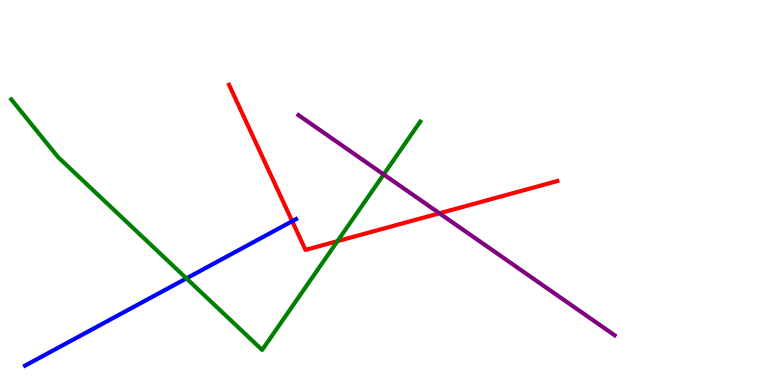[{'lines': ['blue', 'red'], 'intersections': [{'x': 3.77, 'y': 4.25}]}, {'lines': ['green', 'red'], 'intersections': [{'x': 4.35, 'y': 3.74}]}, {'lines': ['purple', 'red'], 'intersections': [{'x': 5.67, 'y': 4.46}]}, {'lines': ['blue', 'green'], 'intersections': [{'x': 2.41, 'y': 2.77}]}, {'lines': ['blue', 'purple'], 'intersections': []}, {'lines': ['green', 'purple'], 'intersections': [{'x': 4.95, 'y': 5.47}]}]